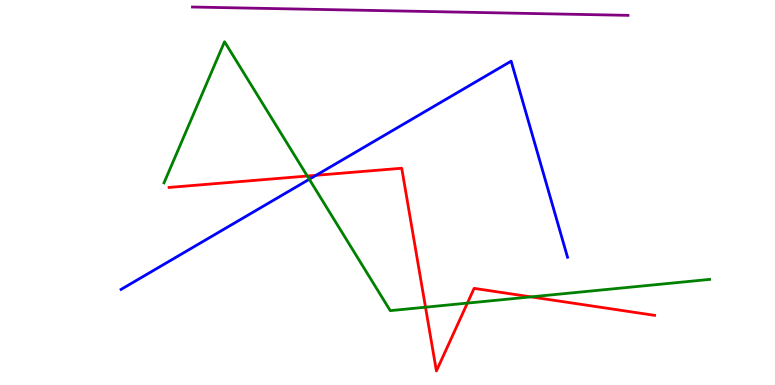[{'lines': ['blue', 'red'], 'intersections': [{'x': 4.08, 'y': 5.45}]}, {'lines': ['green', 'red'], 'intersections': [{'x': 3.97, 'y': 5.43}, {'x': 5.49, 'y': 2.02}, {'x': 6.03, 'y': 2.13}, {'x': 6.85, 'y': 2.29}]}, {'lines': ['purple', 'red'], 'intersections': []}, {'lines': ['blue', 'green'], 'intersections': [{'x': 3.99, 'y': 5.34}]}, {'lines': ['blue', 'purple'], 'intersections': []}, {'lines': ['green', 'purple'], 'intersections': []}]